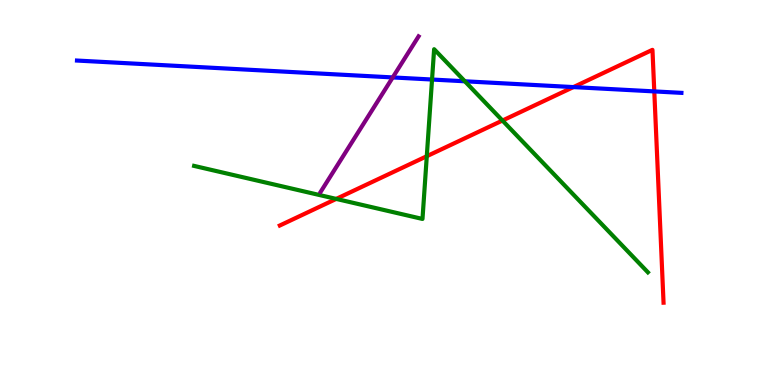[{'lines': ['blue', 'red'], 'intersections': [{'x': 7.4, 'y': 7.74}, {'x': 8.44, 'y': 7.63}]}, {'lines': ['green', 'red'], 'intersections': [{'x': 4.34, 'y': 4.83}, {'x': 5.51, 'y': 5.94}, {'x': 6.48, 'y': 6.87}]}, {'lines': ['purple', 'red'], 'intersections': []}, {'lines': ['blue', 'green'], 'intersections': [{'x': 5.57, 'y': 7.93}, {'x': 6.0, 'y': 7.89}]}, {'lines': ['blue', 'purple'], 'intersections': [{'x': 5.07, 'y': 7.99}]}, {'lines': ['green', 'purple'], 'intersections': []}]